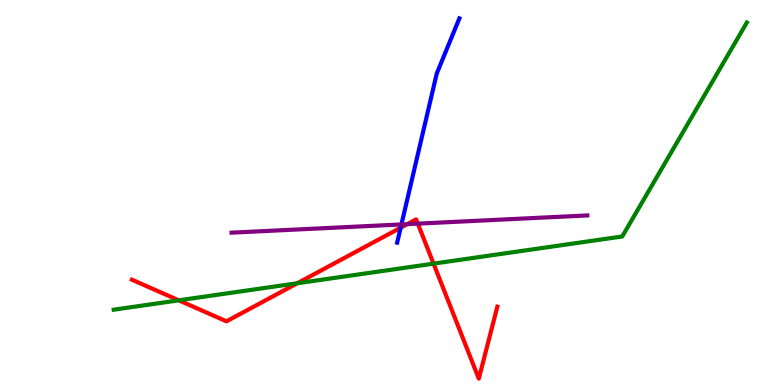[{'lines': ['blue', 'red'], 'intersections': [{'x': 5.17, 'y': 4.09}]}, {'lines': ['green', 'red'], 'intersections': [{'x': 2.31, 'y': 2.2}, {'x': 3.84, 'y': 2.64}, {'x': 5.59, 'y': 3.15}]}, {'lines': ['purple', 'red'], 'intersections': [{'x': 5.26, 'y': 4.18}, {'x': 5.39, 'y': 4.19}]}, {'lines': ['blue', 'green'], 'intersections': []}, {'lines': ['blue', 'purple'], 'intersections': [{'x': 5.18, 'y': 4.17}]}, {'lines': ['green', 'purple'], 'intersections': []}]